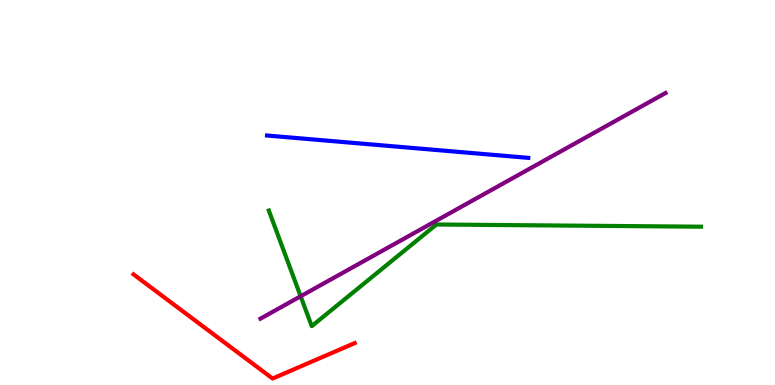[{'lines': ['blue', 'red'], 'intersections': []}, {'lines': ['green', 'red'], 'intersections': []}, {'lines': ['purple', 'red'], 'intersections': []}, {'lines': ['blue', 'green'], 'intersections': []}, {'lines': ['blue', 'purple'], 'intersections': []}, {'lines': ['green', 'purple'], 'intersections': [{'x': 3.88, 'y': 2.3}]}]